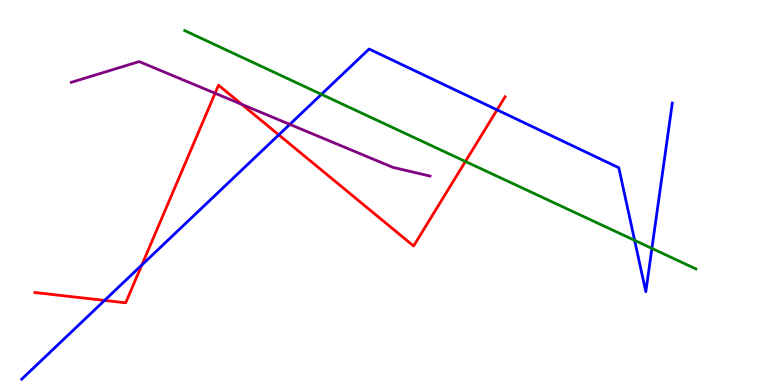[{'lines': ['blue', 'red'], 'intersections': [{'x': 1.35, 'y': 2.2}, {'x': 1.83, 'y': 3.12}, {'x': 3.6, 'y': 6.5}, {'x': 6.41, 'y': 7.15}]}, {'lines': ['green', 'red'], 'intersections': [{'x': 6.01, 'y': 5.81}]}, {'lines': ['purple', 'red'], 'intersections': [{'x': 2.78, 'y': 7.58}, {'x': 3.12, 'y': 7.29}]}, {'lines': ['blue', 'green'], 'intersections': [{'x': 4.15, 'y': 7.55}, {'x': 8.19, 'y': 3.76}, {'x': 8.41, 'y': 3.55}]}, {'lines': ['blue', 'purple'], 'intersections': [{'x': 3.74, 'y': 6.77}]}, {'lines': ['green', 'purple'], 'intersections': []}]